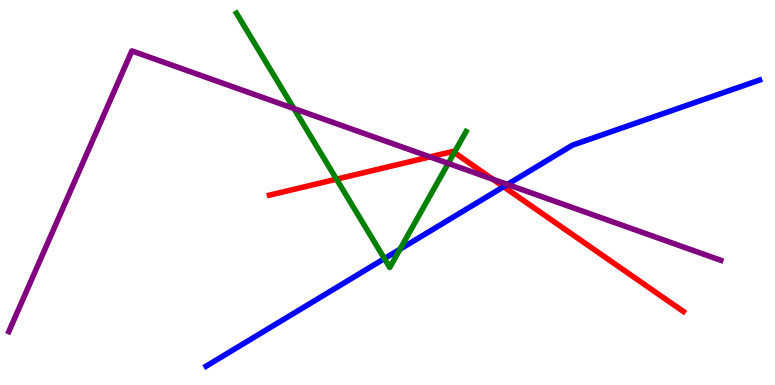[{'lines': ['blue', 'red'], 'intersections': [{'x': 6.5, 'y': 5.15}]}, {'lines': ['green', 'red'], 'intersections': [{'x': 4.34, 'y': 5.35}, {'x': 5.86, 'y': 6.04}]}, {'lines': ['purple', 'red'], 'intersections': [{'x': 5.55, 'y': 5.92}, {'x': 6.36, 'y': 5.34}]}, {'lines': ['blue', 'green'], 'intersections': [{'x': 4.96, 'y': 3.28}, {'x': 5.16, 'y': 3.53}]}, {'lines': ['blue', 'purple'], 'intersections': [{'x': 6.55, 'y': 5.21}]}, {'lines': ['green', 'purple'], 'intersections': [{'x': 3.79, 'y': 7.18}, {'x': 5.78, 'y': 5.76}]}]